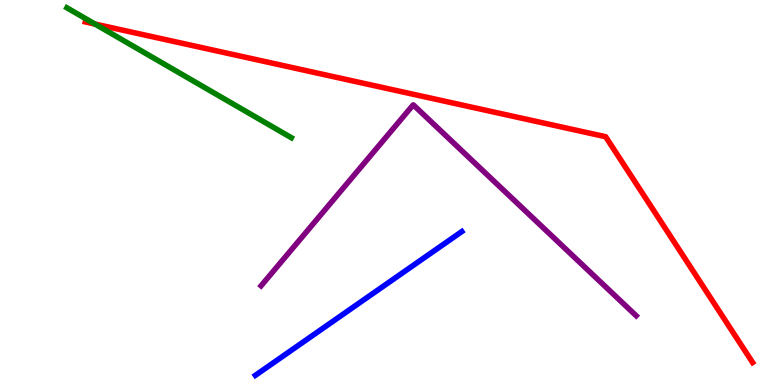[{'lines': ['blue', 'red'], 'intersections': []}, {'lines': ['green', 'red'], 'intersections': [{'x': 1.23, 'y': 9.38}]}, {'lines': ['purple', 'red'], 'intersections': []}, {'lines': ['blue', 'green'], 'intersections': []}, {'lines': ['blue', 'purple'], 'intersections': []}, {'lines': ['green', 'purple'], 'intersections': []}]